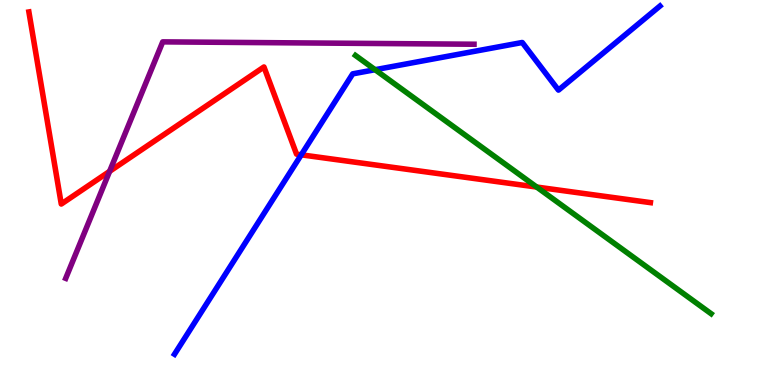[{'lines': ['blue', 'red'], 'intersections': [{'x': 3.89, 'y': 5.98}]}, {'lines': ['green', 'red'], 'intersections': [{'x': 6.93, 'y': 5.14}]}, {'lines': ['purple', 'red'], 'intersections': [{'x': 1.41, 'y': 5.55}]}, {'lines': ['blue', 'green'], 'intersections': [{'x': 4.84, 'y': 8.19}]}, {'lines': ['blue', 'purple'], 'intersections': []}, {'lines': ['green', 'purple'], 'intersections': []}]